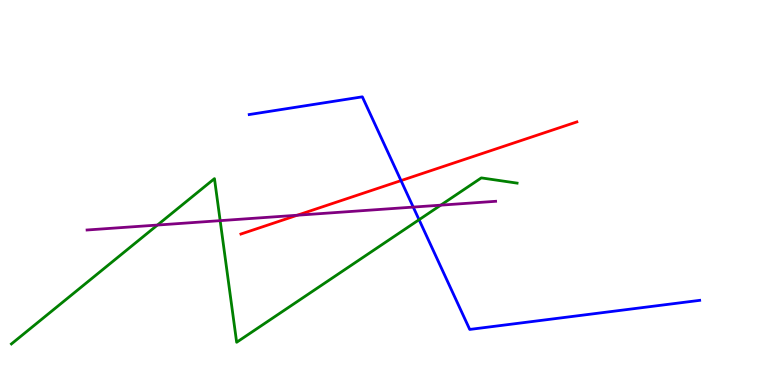[{'lines': ['blue', 'red'], 'intersections': [{'x': 5.17, 'y': 5.31}]}, {'lines': ['green', 'red'], 'intersections': []}, {'lines': ['purple', 'red'], 'intersections': [{'x': 3.84, 'y': 4.41}]}, {'lines': ['blue', 'green'], 'intersections': [{'x': 5.41, 'y': 4.29}]}, {'lines': ['blue', 'purple'], 'intersections': [{'x': 5.33, 'y': 4.62}]}, {'lines': ['green', 'purple'], 'intersections': [{'x': 2.03, 'y': 4.15}, {'x': 2.84, 'y': 4.27}, {'x': 5.69, 'y': 4.67}]}]